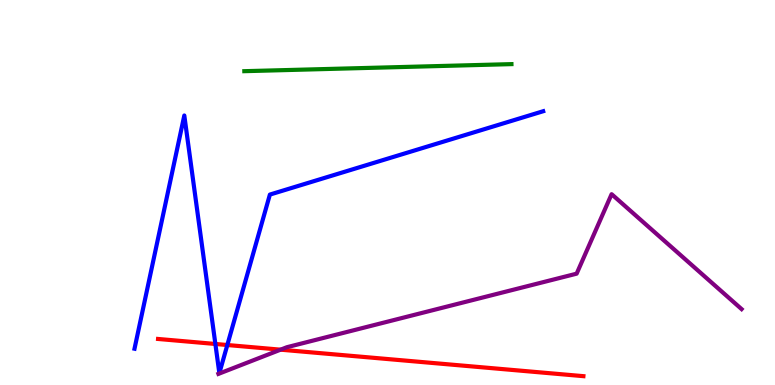[{'lines': ['blue', 'red'], 'intersections': [{'x': 2.78, 'y': 1.07}, {'x': 2.93, 'y': 1.04}]}, {'lines': ['green', 'red'], 'intersections': []}, {'lines': ['purple', 'red'], 'intersections': [{'x': 3.62, 'y': 0.918}]}, {'lines': ['blue', 'green'], 'intersections': []}, {'lines': ['blue', 'purple'], 'intersections': []}, {'lines': ['green', 'purple'], 'intersections': []}]